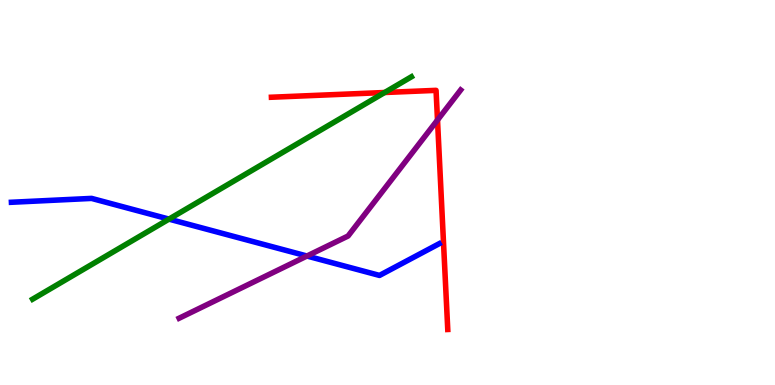[{'lines': ['blue', 'red'], 'intersections': []}, {'lines': ['green', 'red'], 'intersections': [{'x': 4.96, 'y': 7.6}]}, {'lines': ['purple', 'red'], 'intersections': [{'x': 5.65, 'y': 6.88}]}, {'lines': ['blue', 'green'], 'intersections': [{'x': 2.18, 'y': 4.31}]}, {'lines': ['blue', 'purple'], 'intersections': [{'x': 3.96, 'y': 3.35}]}, {'lines': ['green', 'purple'], 'intersections': []}]